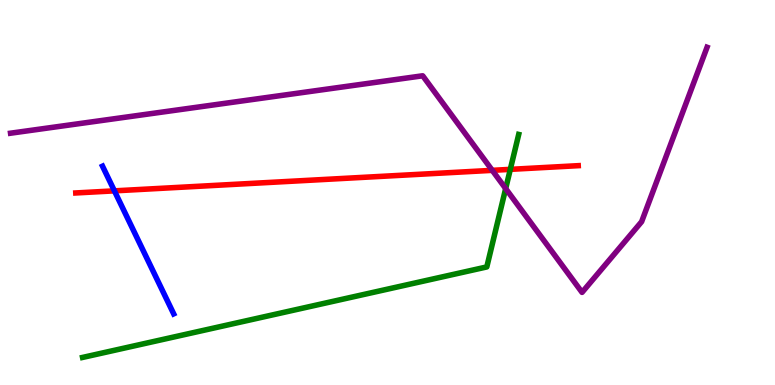[{'lines': ['blue', 'red'], 'intersections': [{'x': 1.48, 'y': 5.04}]}, {'lines': ['green', 'red'], 'intersections': [{'x': 6.58, 'y': 5.6}]}, {'lines': ['purple', 'red'], 'intersections': [{'x': 6.35, 'y': 5.58}]}, {'lines': ['blue', 'green'], 'intersections': []}, {'lines': ['blue', 'purple'], 'intersections': []}, {'lines': ['green', 'purple'], 'intersections': [{'x': 6.52, 'y': 5.1}]}]